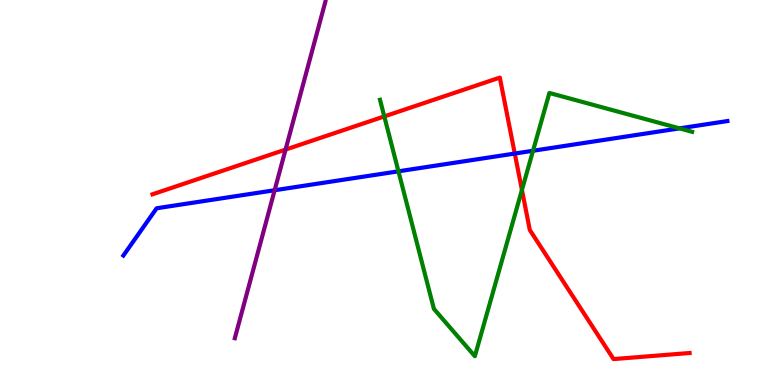[{'lines': ['blue', 'red'], 'intersections': [{'x': 6.64, 'y': 6.01}]}, {'lines': ['green', 'red'], 'intersections': [{'x': 4.96, 'y': 6.98}, {'x': 6.73, 'y': 5.07}]}, {'lines': ['purple', 'red'], 'intersections': [{'x': 3.68, 'y': 6.11}]}, {'lines': ['blue', 'green'], 'intersections': [{'x': 5.14, 'y': 5.55}, {'x': 6.88, 'y': 6.08}, {'x': 8.77, 'y': 6.67}]}, {'lines': ['blue', 'purple'], 'intersections': [{'x': 3.54, 'y': 5.06}]}, {'lines': ['green', 'purple'], 'intersections': []}]